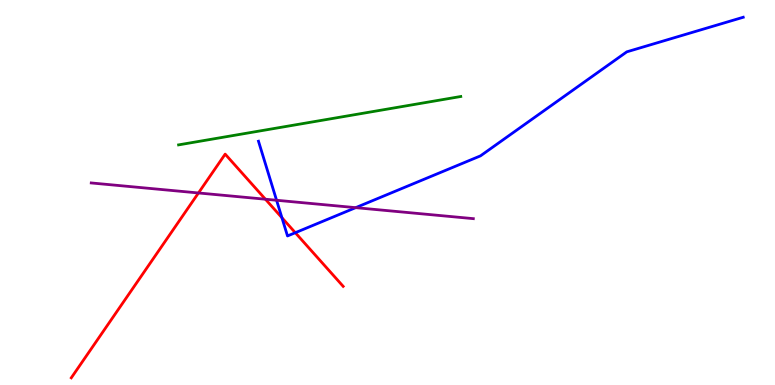[{'lines': ['blue', 'red'], 'intersections': [{'x': 3.64, 'y': 4.35}, {'x': 3.81, 'y': 3.96}]}, {'lines': ['green', 'red'], 'intersections': []}, {'lines': ['purple', 'red'], 'intersections': [{'x': 2.56, 'y': 4.99}, {'x': 3.42, 'y': 4.83}]}, {'lines': ['blue', 'green'], 'intersections': []}, {'lines': ['blue', 'purple'], 'intersections': [{'x': 3.57, 'y': 4.8}, {'x': 4.59, 'y': 4.61}]}, {'lines': ['green', 'purple'], 'intersections': []}]